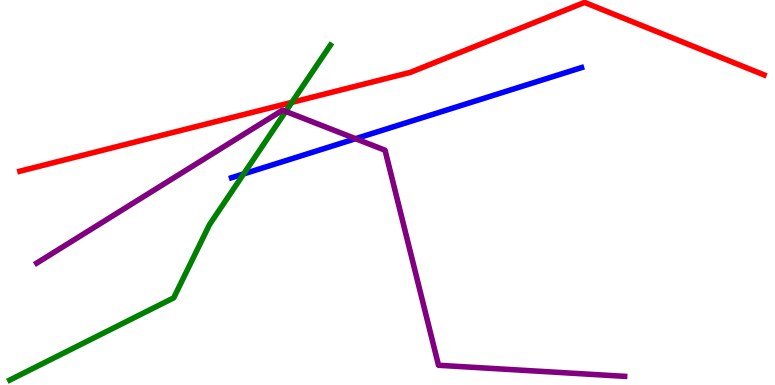[{'lines': ['blue', 'red'], 'intersections': []}, {'lines': ['green', 'red'], 'intersections': [{'x': 3.77, 'y': 7.34}]}, {'lines': ['purple', 'red'], 'intersections': []}, {'lines': ['blue', 'green'], 'intersections': [{'x': 3.14, 'y': 5.48}]}, {'lines': ['blue', 'purple'], 'intersections': [{'x': 4.59, 'y': 6.4}]}, {'lines': ['green', 'purple'], 'intersections': [{'x': 3.69, 'y': 7.11}]}]